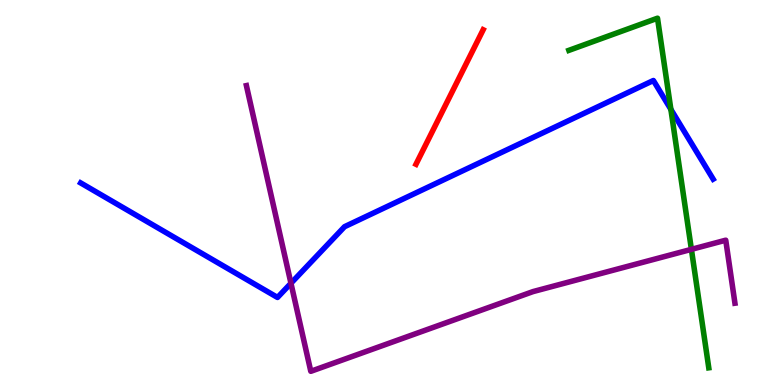[{'lines': ['blue', 'red'], 'intersections': []}, {'lines': ['green', 'red'], 'intersections': []}, {'lines': ['purple', 'red'], 'intersections': []}, {'lines': ['blue', 'green'], 'intersections': [{'x': 8.66, 'y': 7.16}]}, {'lines': ['blue', 'purple'], 'intersections': [{'x': 3.75, 'y': 2.64}]}, {'lines': ['green', 'purple'], 'intersections': [{'x': 8.92, 'y': 3.52}]}]